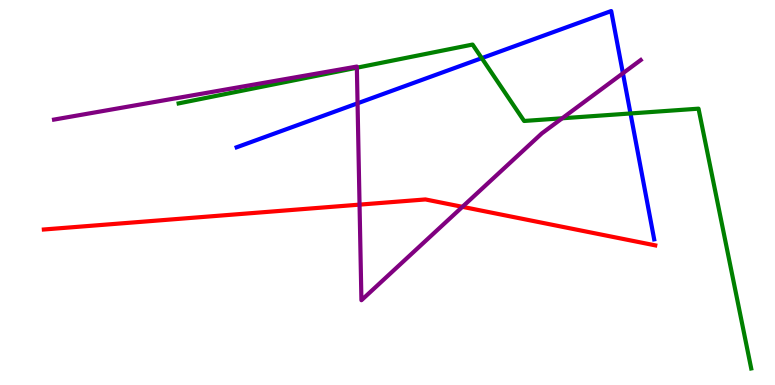[{'lines': ['blue', 'red'], 'intersections': []}, {'lines': ['green', 'red'], 'intersections': []}, {'lines': ['purple', 'red'], 'intersections': [{'x': 4.64, 'y': 4.68}, {'x': 5.97, 'y': 4.63}]}, {'lines': ['blue', 'green'], 'intersections': [{'x': 6.22, 'y': 8.49}, {'x': 8.14, 'y': 7.05}]}, {'lines': ['blue', 'purple'], 'intersections': [{'x': 4.61, 'y': 7.32}, {'x': 8.04, 'y': 8.1}]}, {'lines': ['green', 'purple'], 'intersections': [{'x': 4.6, 'y': 8.24}, {'x': 7.25, 'y': 6.93}]}]